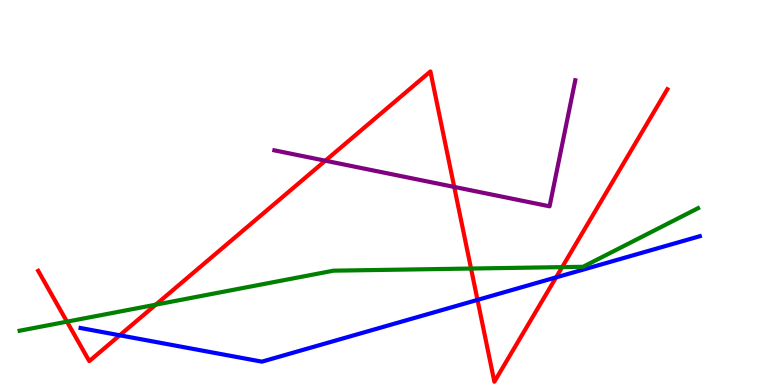[{'lines': ['blue', 'red'], 'intersections': [{'x': 1.54, 'y': 1.29}, {'x': 6.16, 'y': 2.21}, {'x': 7.18, 'y': 2.8}]}, {'lines': ['green', 'red'], 'intersections': [{'x': 0.864, 'y': 1.65}, {'x': 2.01, 'y': 2.09}, {'x': 6.08, 'y': 3.02}, {'x': 7.25, 'y': 3.06}]}, {'lines': ['purple', 'red'], 'intersections': [{'x': 4.2, 'y': 5.83}, {'x': 5.86, 'y': 5.14}]}, {'lines': ['blue', 'green'], 'intersections': []}, {'lines': ['blue', 'purple'], 'intersections': []}, {'lines': ['green', 'purple'], 'intersections': []}]